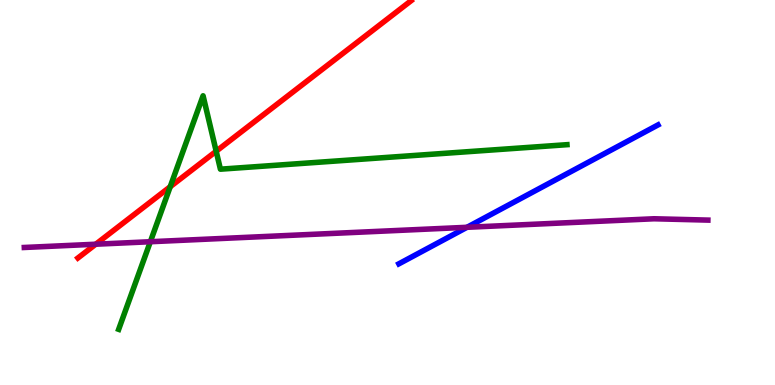[{'lines': ['blue', 'red'], 'intersections': []}, {'lines': ['green', 'red'], 'intersections': [{'x': 2.2, 'y': 5.15}, {'x': 2.79, 'y': 6.07}]}, {'lines': ['purple', 'red'], 'intersections': [{'x': 1.24, 'y': 3.66}]}, {'lines': ['blue', 'green'], 'intersections': []}, {'lines': ['blue', 'purple'], 'intersections': [{'x': 6.03, 'y': 4.1}]}, {'lines': ['green', 'purple'], 'intersections': [{'x': 1.94, 'y': 3.72}]}]